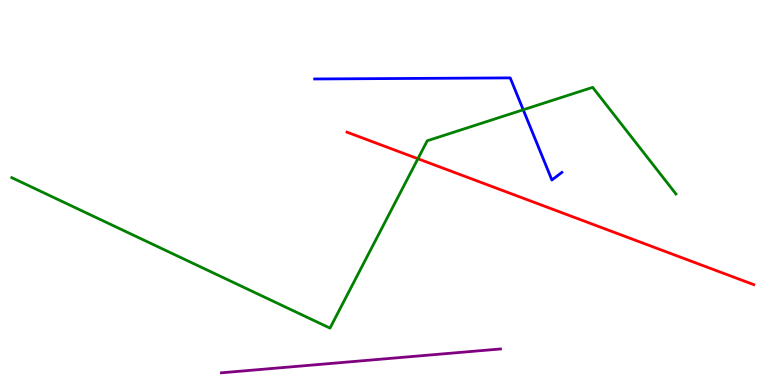[{'lines': ['blue', 'red'], 'intersections': []}, {'lines': ['green', 'red'], 'intersections': [{'x': 5.39, 'y': 5.88}]}, {'lines': ['purple', 'red'], 'intersections': []}, {'lines': ['blue', 'green'], 'intersections': [{'x': 6.75, 'y': 7.15}]}, {'lines': ['blue', 'purple'], 'intersections': []}, {'lines': ['green', 'purple'], 'intersections': []}]